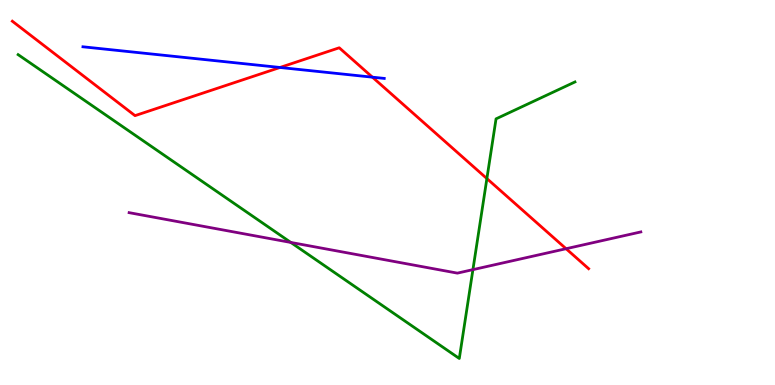[{'lines': ['blue', 'red'], 'intersections': [{'x': 3.61, 'y': 8.25}, {'x': 4.81, 'y': 8.0}]}, {'lines': ['green', 'red'], 'intersections': [{'x': 6.28, 'y': 5.36}]}, {'lines': ['purple', 'red'], 'intersections': [{'x': 7.3, 'y': 3.54}]}, {'lines': ['blue', 'green'], 'intersections': []}, {'lines': ['blue', 'purple'], 'intersections': []}, {'lines': ['green', 'purple'], 'intersections': [{'x': 3.75, 'y': 3.7}, {'x': 6.1, 'y': 3.0}]}]